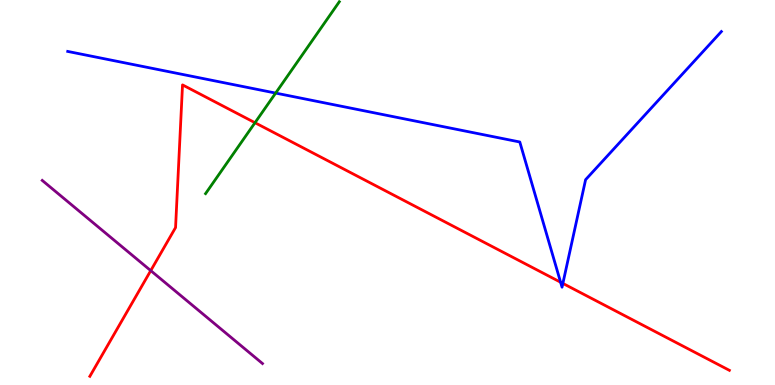[{'lines': ['blue', 'red'], 'intersections': [{'x': 7.23, 'y': 2.67}, {'x': 7.26, 'y': 2.64}]}, {'lines': ['green', 'red'], 'intersections': [{'x': 3.29, 'y': 6.81}]}, {'lines': ['purple', 'red'], 'intersections': [{'x': 1.95, 'y': 2.97}]}, {'lines': ['blue', 'green'], 'intersections': [{'x': 3.56, 'y': 7.58}]}, {'lines': ['blue', 'purple'], 'intersections': []}, {'lines': ['green', 'purple'], 'intersections': []}]